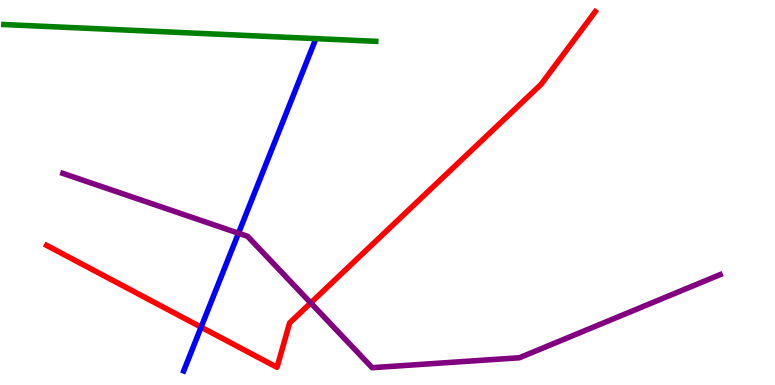[{'lines': ['blue', 'red'], 'intersections': [{'x': 2.6, 'y': 1.5}]}, {'lines': ['green', 'red'], 'intersections': []}, {'lines': ['purple', 'red'], 'intersections': [{'x': 4.01, 'y': 2.13}]}, {'lines': ['blue', 'green'], 'intersections': []}, {'lines': ['blue', 'purple'], 'intersections': [{'x': 3.08, 'y': 3.94}]}, {'lines': ['green', 'purple'], 'intersections': []}]